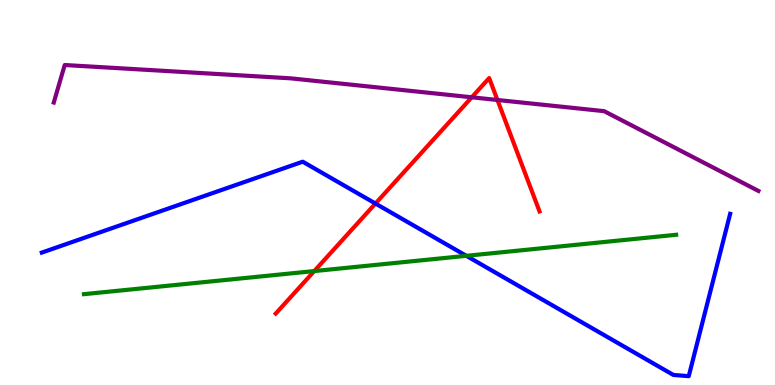[{'lines': ['blue', 'red'], 'intersections': [{'x': 4.84, 'y': 4.71}]}, {'lines': ['green', 'red'], 'intersections': [{'x': 4.06, 'y': 2.96}]}, {'lines': ['purple', 'red'], 'intersections': [{'x': 6.09, 'y': 7.47}, {'x': 6.42, 'y': 7.4}]}, {'lines': ['blue', 'green'], 'intersections': [{'x': 6.02, 'y': 3.36}]}, {'lines': ['blue', 'purple'], 'intersections': []}, {'lines': ['green', 'purple'], 'intersections': []}]